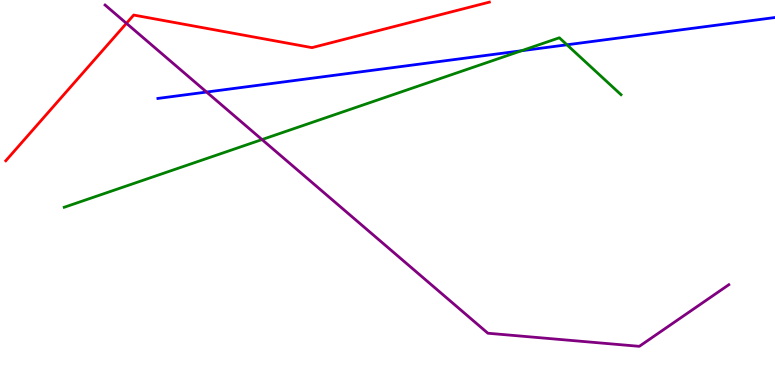[{'lines': ['blue', 'red'], 'intersections': []}, {'lines': ['green', 'red'], 'intersections': []}, {'lines': ['purple', 'red'], 'intersections': [{'x': 1.63, 'y': 9.39}]}, {'lines': ['blue', 'green'], 'intersections': [{'x': 6.73, 'y': 8.68}, {'x': 7.32, 'y': 8.84}]}, {'lines': ['blue', 'purple'], 'intersections': [{'x': 2.67, 'y': 7.61}]}, {'lines': ['green', 'purple'], 'intersections': [{'x': 3.38, 'y': 6.37}]}]